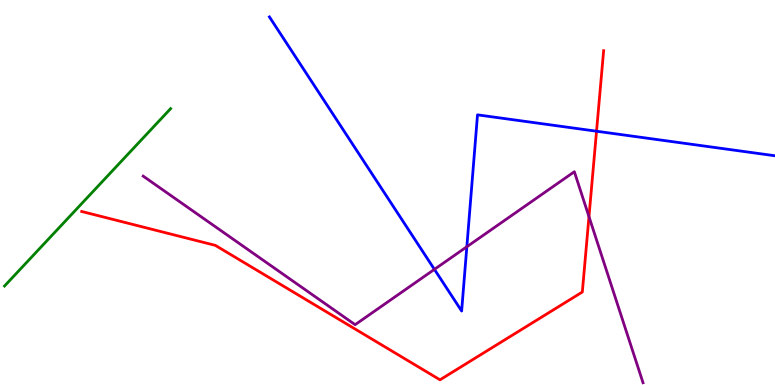[{'lines': ['blue', 'red'], 'intersections': [{'x': 7.7, 'y': 6.59}]}, {'lines': ['green', 'red'], 'intersections': []}, {'lines': ['purple', 'red'], 'intersections': [{'x': 7.6, 'y': 4.37}]}, {'lines': ['blue', 'green'], 'intersections': []}, {'lines': ['blue', 'purple'], 'intersections': [{'x': 5.61, 'y': 3.0}, {'x': 6.02, 'y': 3.59}]}, {'lines': ['green', 'purple'], 'intersections': []}]